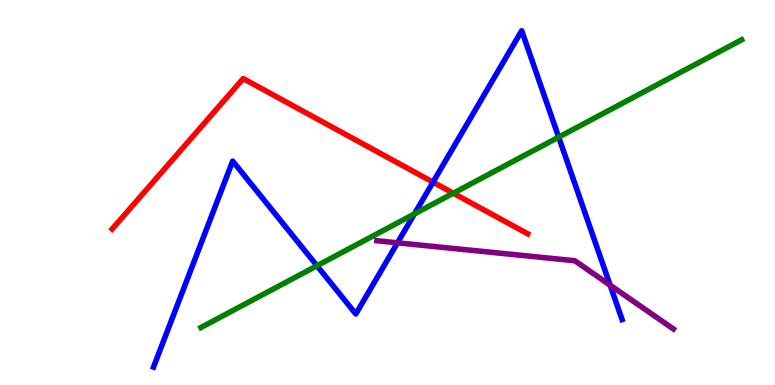[{'lines': ['blue', 'red'], 'intersections': [{'x': 5.59, 'y': 5.27}]}, {'lines': ['green', 'red'], 'intersections': [{'x': 5.85, 'y': 4.98}]}, {'lines': ['purple', 'red'], 'intersections': []}, {'lines': ['blue', 'green'], 'intersections': [{'x': 4.09, 'y': 3.1}, {'x': 5.35, 'y': 4.44}, {'x': 7.21, 'y': 6.44}]}, {'lines': ['blue', 'purple'], 'intersections': [{'x': 5.13, 'y': 3.69}, {'x': 7.87, 'y': 2.59}]}, {'lines': ['green', 'purple'], 'intersections': []}]